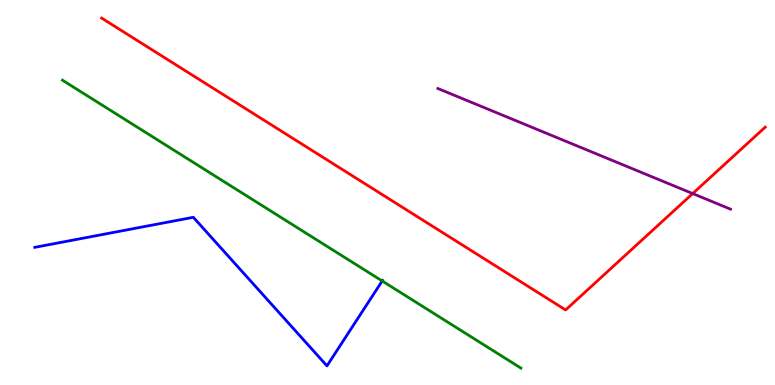[{'lines': ['blue', 'red'], 'intersections': []}, {'lines': ['green', 'red'], 'intersections': []}, {'lines': ['purple', 'red'], 'intersections': [{'x': 8.94, 'y': 4.97}]}, {'lines': ['blue', 'green'], 'intersections': [{'x': 4.93, 'y': 2.7}]}, {'lines': ['blue', 'purple'], 'intersections': []}, {'lines': ['green', 'purple'], 'intersections': []}]